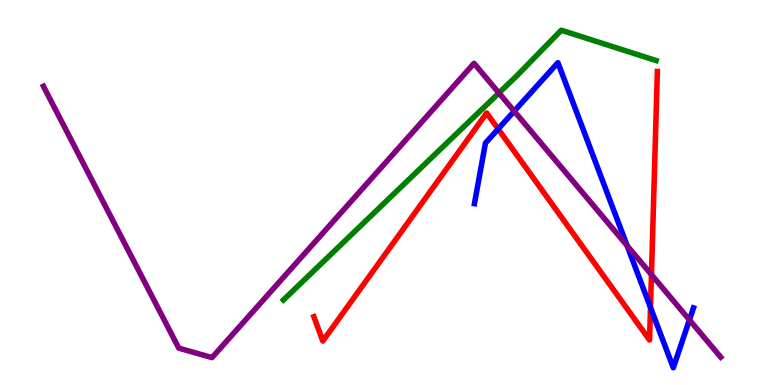[{'lines': ['blue', 'red'], 'intersections': [{'x': 6.43, 'y': 6.65}, {'x': 8.39, 'y': 2.01}]}, {'lines': ['green', 'red'], 'intersections': []}, {'lines': ['purple', 'red'], 'intersections': [{'x': 8.41, 'y': 2.87}]}, {'lines': ['blue', 'green'], 'intersections': []}, {'lines': ['blue', 'purple'], 'intersections': [{'x': 6.63, 'y': 7.11}, {'x': 8.09, 'y': 3.62}, {'x': 8.9, 'y': 1.69}]}, {'lines': ['green', 'purple'], 'intersections': [{'x': 6.44, 'y': 7.58}]}]